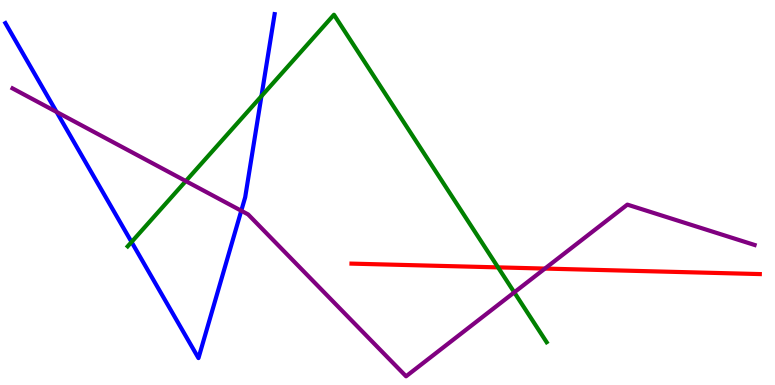[{'lines': ['blue', 'red'], 'intersections': []}, {'lines': ['green', 'red'], 'intersections': [{'x': 6.43, 'y': 3.06}]}, {'lines': ['purple', 'red'], 'intersections': [{'x': 7.03, 'y': 3.02}]}, {'lines': ['blue', 'green'], 'intersections': [{'x': 1.7, 'y': 3.71}, {'x': 3.37, 'y': 7.5}]}, {'lines': ['blue', 'purple'], 'intersections': [{'x': 0.73, 'y': 7.09}, {'x': 3.11, 'y': 4.53}]}, {'lines': ['green', 'purple'], 'intersections': [{'x': 2.4, 'y': 5.3}, {'x': 6.64, 'y': 2.41}]}]